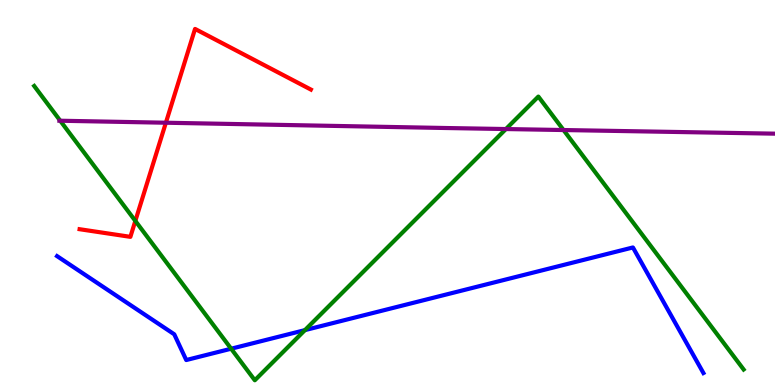[{'lines': ['blue', 'red'], 'intersections': []}, {'lines': ['green', 'red'], 'intersections': [{'x': 1.75, 'y': 4.26}]}, {'lines': ['purple', 'red'], 'intersections': [{'x': 2.14, 'y': 6.81}]}, {'lines': ['blue', 'green'], 'intersections': [{'x': 2.98, 'y': 0.942}, {'x': 3.93, 'y': 1.43}]}, {'lines': ['blue', 'purple'], 'intersections': []}, {'lines': ['green', 'purple'], 'intersections': [{'x': 0.777, 'y': 6.86}, {'x': 6.53, 'y': 6.65}, {'x': 7.27, 'y': 6.62}]}]